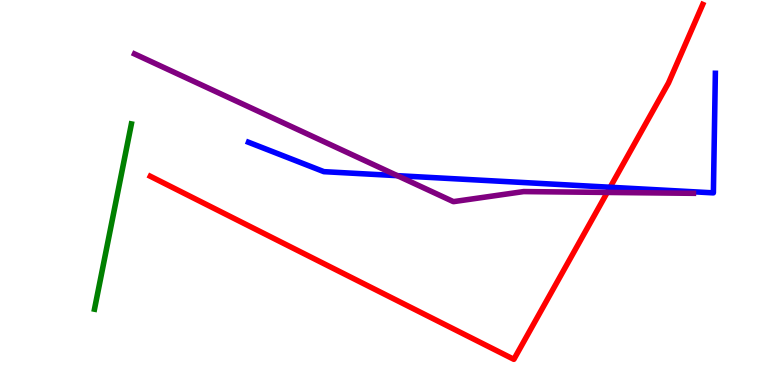[{'lines': ['blue', 'red'], 'intersections': [{'x': 7.87, 'y': 5.14}]}, {'lines': ['green', 'red'], 'intersections': []}, {'lines': ['purple', 'red'], 'intersections': [{'x': 7.84, 'y': 5.0}]}, {'lines': ['blue', 'green'], 'intersections': []}, {'lines': ['blue', 'purple'], 'intersections': [{'x': 5.13, 'y': 5.44}]}, {'lines': ['green', 'purple'], 'intersections': []}]